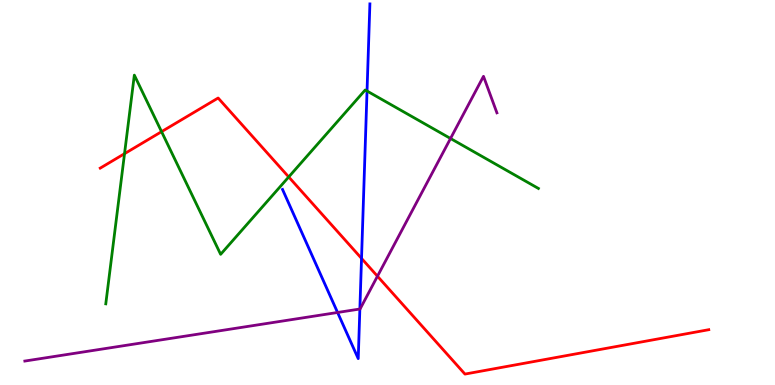[{'lines': ['blue', 'red'], 'intersections': [{'x': 4.66, 'y': 3.29}]}, {'lines': ['green', 'red'], 'intersections': [{'x': 1.61, 'y': 6.01}, {'x': 2.08, 'y': 6.58}, {'x': 3.73, 'y': 5.4}]}, {'lines': ['purple', 'red'], 'intersections': [{'x': 4.87, 'y': 2.83}]}, {'lines': ['blue', 'green'], 'intersections': [{'x': 4.74, 'y': 7.64}]}, {'lines': ['blue', 'purple'], 'intersections': [{'x': 4.36, 'y': 1.88}, {'x': 4.64, 'y': 1.97}]}, {'lines': ['green', 'purple'], 'intersections': [{'x': 5.81, 'y': 6.4}]}]